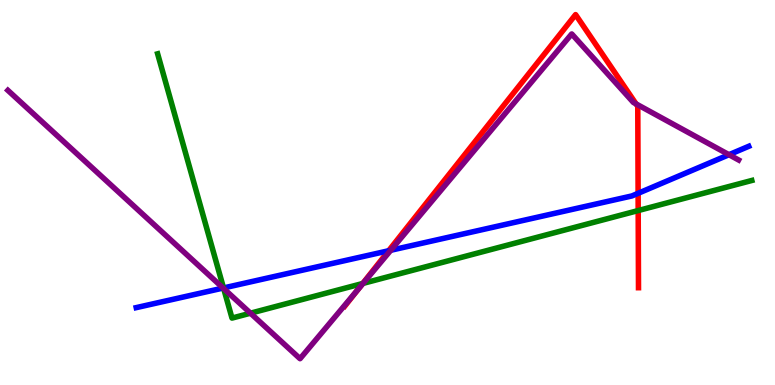[{'lines': ['blue', 'red'], 'intersections': [{'x': 5.01, 'y': 3.49}, {'x': 8.23, 'y': 4.98}]}, {'lines': ['green', 'red'], 'intersections': [{'x': 4.68, 'y': 2.64}, {'x': 8.23, 'y': 4.53}]}, {'lines': ['purple', 'red'], 'intersections': [{'x': 4.62, 'y': 2.49}, {'x': 8.21, 'y': 7.3}]}, {'lines': ['blue', 'green'], 'intersections': [{'x': 2.88, 'y': 2.52}]}, {'lines': ['blue', 'purple'], 'intersections': [{'x': 2.88, 'y': 2.52}, {'x': 5.04, 'y': 3.5}, {'x': 9.41, 'y': 5.98}]}, {'lines': ['green', 'purple'], 'intersections': [{'x': 2.89, 'y': 2.5}, {'x': 3.23, 'y': 1.87}, {'x': 4.68, 'y': 2.64}]}]